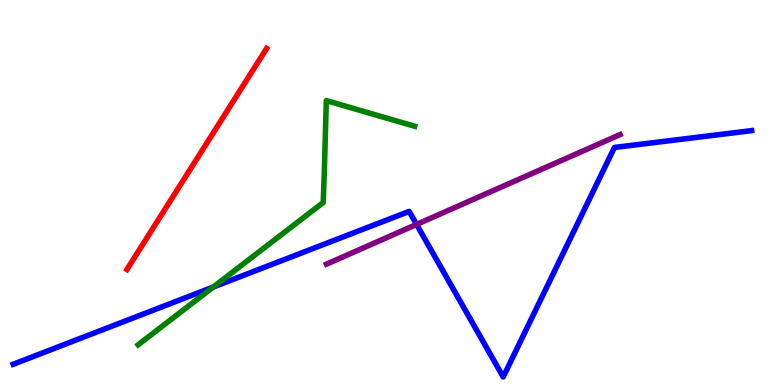[{'lines': ['blue', 'red'], 'intersections': []}, {'lines': ['green', 'red'], 'intersections': []}, {'lines': ['purple', 'red'], 'intersections': []}, {'lines': ['blue', 'green'], 'intersections': [{'x': 2.75, 'y': 2.54}]}, {'lines': ['blue', 'purple'], 'intersections': [{'x': 5.38, 'y': 4.17}]}, {'lines': ['green', 'purple'], 'intersections': []}]